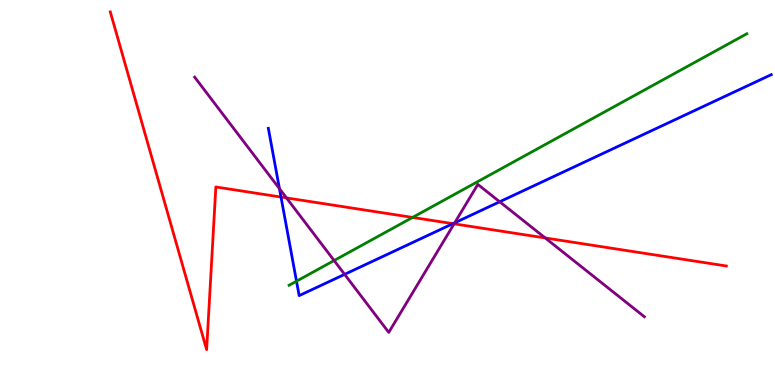[{'lines': ['blue', 'red'], 'intersections': [{'x': 3.63, 'y': 4.88}, {'x': 5.84, 'y': 4.19}]}, {'lines': ['green', 'red'], 'intersections': [{'x': 5.32, 'y': 4.35}]}, {'lines': ['purple', 'red'], 'intersections': [{'x': 3.7, 'y': 4.86}, {'x': 5.86, 'y': 4.19}, {'x': 7.04, 'y': 3.82}]}, {'lines': ['blue', 'green'], 'intersections': [{'x': 3.83, 'y': 2.7}]}, {'lines': ['blue', 'purple'], 'intersections': [{'x': 3.61, 'y': 5.1}, {'x': 4.45, 'y': 2.87}, {'x': 5.87, 'y': 4.21}, {'x': 6.45, 'y': 4.76}]}, {'lines': ['green', 'purple'], 'intersections': [{'x': 4.31, 'y': 3.23}]}]